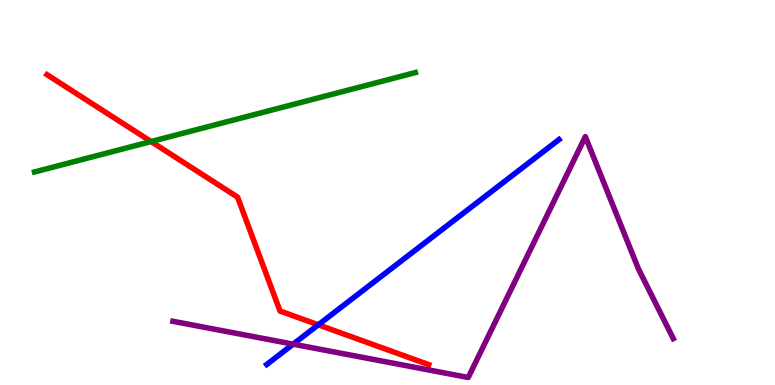[{'lines': ['blue', 'red'], 'intersections': [{'x': 4.11, 'y': 1.56}]}, {'lines': ['green', 'red'], 'intersections': [{'x': 1.95, 'y': 6.32}]}, {'lines': ['purple', 'red'], 'intersections': []}, {'lines': ['blue', 'green'], 'intersections': []}, {'lines': ['blue', 'purple'], 'intersections': [{'x': 3.78, 'y': 1.06}]}, {'lines': ['green', 'purple'], 'intersections': []}]